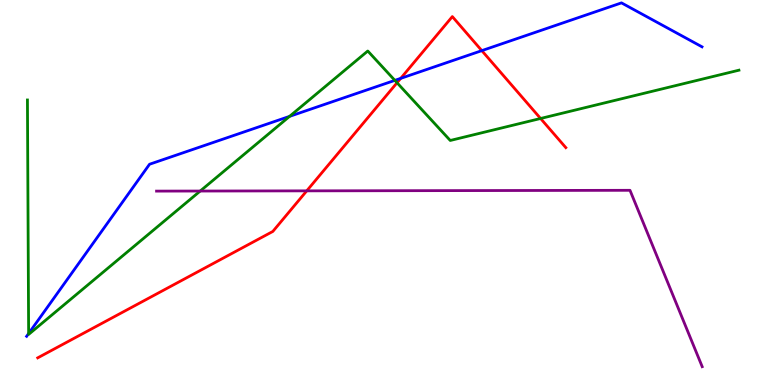[{'lines': ['blue', 'red'], 'intersections': [{'x': 5.17, 'y': 7.96}, {'x': 6.22, 'y': 8.68}]}, {'lines': ['green', 'red'], 'intersections': [{'x': 5.12, 'y': 7.85}, {'x': 6.98, 'y': 6.92}]}, {'lines': ['purple', 'red'], 'intersections': [{'x': 3.96, 'y': 5.04}]}, {'lines': ['blue', 'green'], 'intersections': [{'x': 0.369, 'y': 1.34}, {'x': 3.74, 'y': 6.98}, {'x': 5.09, 'y': 7.91}]}, {'lines': ['blue', 'purple'], 'intersections': []}, {'lines': ['green', 'purple'], 'intersections': [{'x': 2.58, 'y': 5.04}]}]